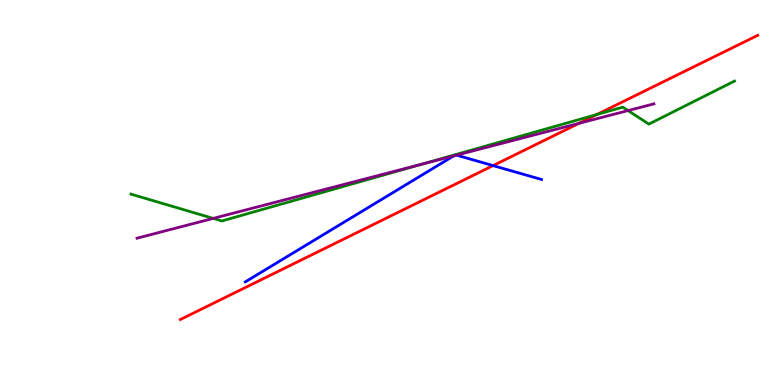[{'lines': ['blue', 'red'], 'intersections': [{'x': 6.36, 'y': 5.7}]}, {'lines': ['green', 'red'], 'intersections': [{'x': 7.7, 'y': 7.03}]}, {'lines': ['purple', 'red'], 'intersections': [{'x': 7.47, 'y': 6.8}]}, {'lines': ['blue', 'green'], 'intersections': []}, {'lines': ['blue', 'purple'], 'intersections': [{'x': 5.85, 'y': 5.95}, {'x': 5.89, 'y': 5.97}]}, {'lines': ['green', 'purple'], 'intersections': [{'x': 2.75, 'y': 4.33}, {'x': 5.45, 'y': 5.74}, {'x': 8.1, 'y': 7.13}]}]